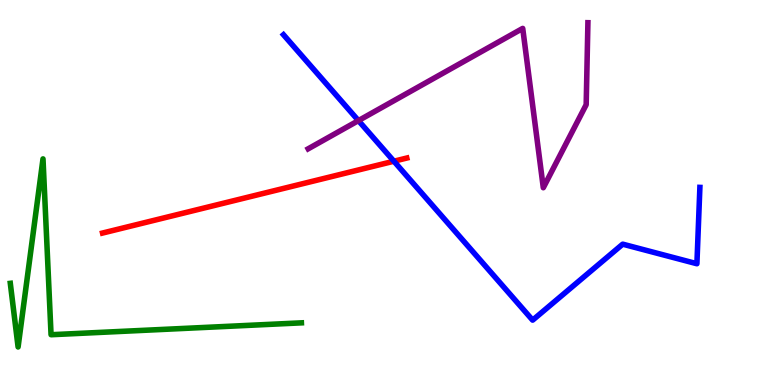[{'lines': ['blue', 'red'], 'intersections': [{'x': 5.08, 'y': 5.81}]}, {'lines': ['green', 'red'], 'intersections': []}, {'lines': ['purple', 'red'], 'intersections': []}, {'lines': ['blue', 'green'], 'intersections': []}, {'lines': ['blue', 'purple'], 'intersections': [{'x': 4.63, 'y': 6.87}]}, {'lines': ['green', 'purple'], 'intersections': []}]